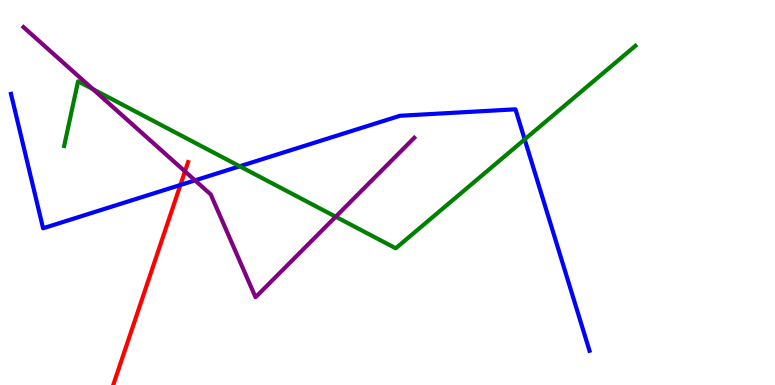[{'lines': ['blue', 'red'], 'intersections': [{'x': 2.33, 'y': 5.2}]}, {'lines': ['green', 'red'], 'intersections': []}, {'lines': ['purple', 'red'], 'intersections': [{'x': 2.39, 'y': 5.55}]}, {'lines': ['blue', 'green'], 'intersections': [{'x': 3.09, 'y': 5.68}, {'x': 6.77, 'y': 6.38}]}, {'lines': ['blue', 'purple'], 'intersections': [{'x': 2.52, 'y': 5.31}]}, {'lines': ['green', 'purple'], 'intersections': [{'x': 1.2, 'y': 7.69}, {'x': 4.33, 'y': 4.37}]}]